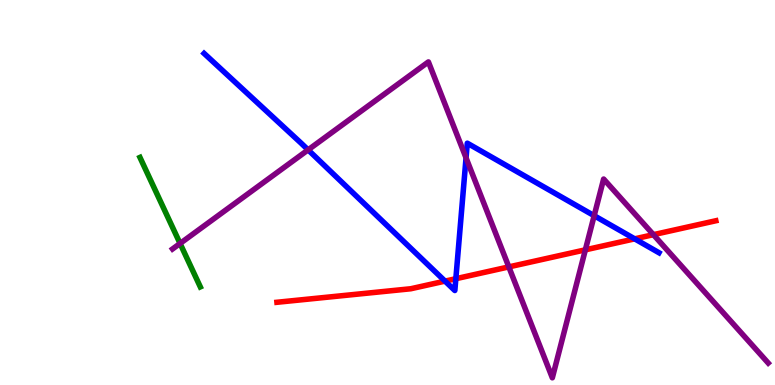[{'lines': ['blue', 'red'], 'intersections': [{'x': 5.74, 'y': 2.7}, {'x': 5.88, 'y': 2.76}, {'x': 8.19, 'y': 3.8}]}, {'lines': ['green', 'red'], 'intersections': []}, {'lines': ['purple', 'red'], 'intersections': [{'x': 6.57, 'y': 3.07}, {'x': 7.55, 'y': 3.51}, {'x': 8.43, 'y': 3.9}]}, {'lines': ['blue', 'green'], 'intersections': []}, {'lines': ['blue', 'purple'], 'intersections': [{'x': 3.98, 'y': 6.11}, {'x': 6.01, 'y': 5.9}, {'x': 7.67, 'y': 4.4}]}, {'lines': ['green', 'purple'], 'intersections': [{'x': 2.32, 'y': 3.68}]}]